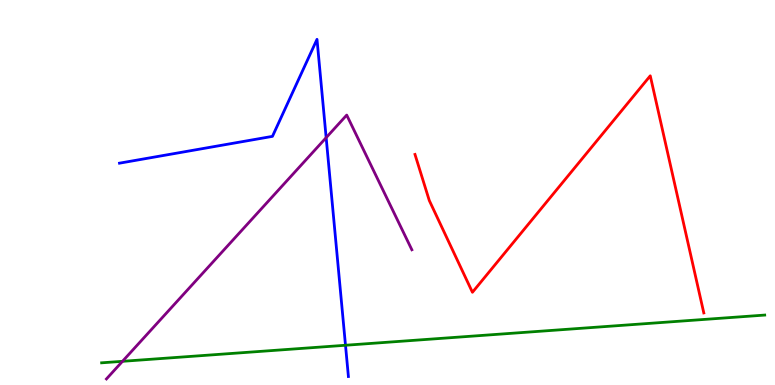[{'lines': ['blue', 'red'], 'intersections': []}, {'lines': ['green', 'red'], 'intersections': []}, {'lines': ['purple', 'red'], 'intersections': []}, {'lines': ['blue', 'green'], 'intersections': [{'x': 4.46, 'y': 1.03}]}, {'lines': ['blue', 'purple'], 'intersections': [{'x': 4.21, 'y': 6.42}]}, {'lines': ['green', 'purple'], 'intersections': [{'x': 1.58, 'y': 0.615}]}]